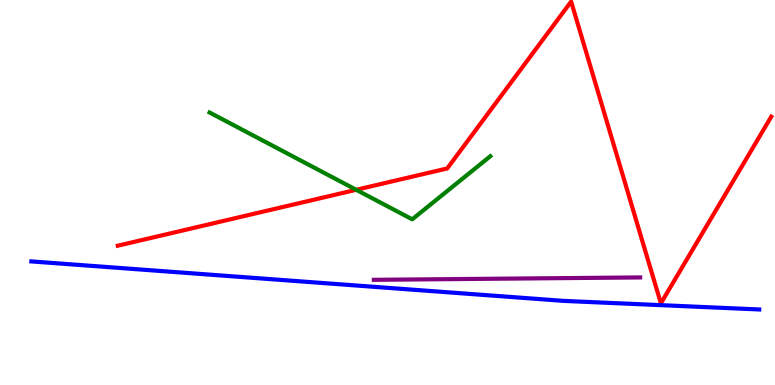[{'lines': ['blue', 'red'], 'intersections': []}, {'lines': ['green', 'red'], 'intersections': [{'x': 4.6, 'y': 5.07}]}, {'lines': ['purple', 'red'], 'intersections': []}, {'lines': ['blue', 'green'], 'intersections': []}, {'lines': ['blue', 'purple'], 'intersections': []}, {'lines': ['green', 'purple'], 'intersections': []}]